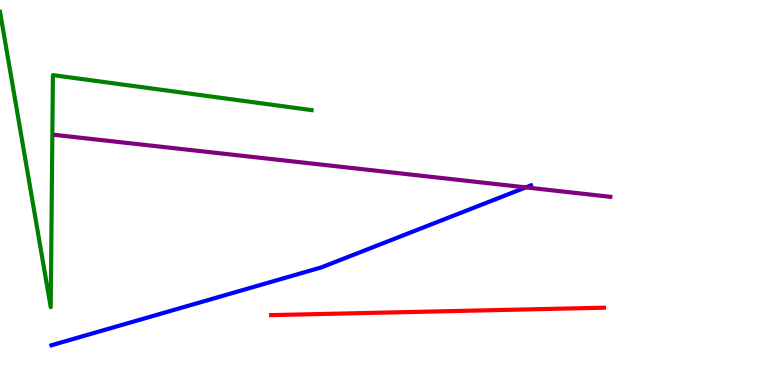[{'lines': ['blue', 'red'], 'intersections': []}, {'lines': ['green', 'red'], 'intersections': []}, {'lines': ['purple', 'red'], 'intersections': []}, {'lines': ['blue', 'green'], 'intersections': []}, {'lines': ['blue', 'purple'], 'intersections': [{'x': 6.78, 'y': 5.13}]}, {'lines': ['green', 'purple'], 'intersections': []}]